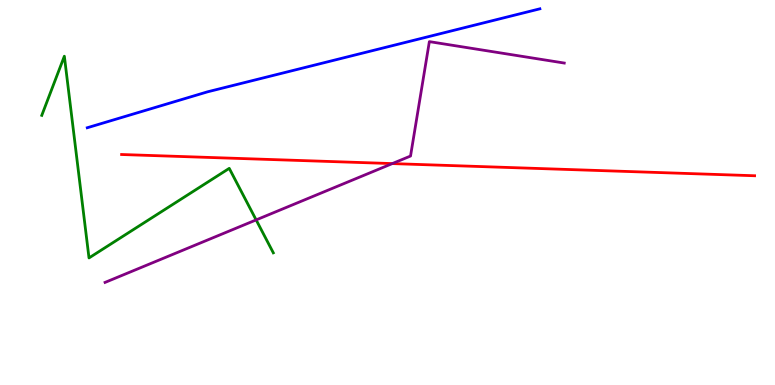[{'lines': ['blue', 'red'], 'intersections': []}, {'lines': ['green', 'red'], 'intersections': []}, {'lines': ['purple', 'red'], 'intersections': [{'x': 5.06, 'y': 5.75}]}, {'lines': ['blue', 'green'], 'intersections': []}, {'lines': ['blue', 'purple'], 'intersections': []}, {'lines': ['green', 'purple'], 'intersections': [{'x': 3.31, 'y': 4.29}]}]